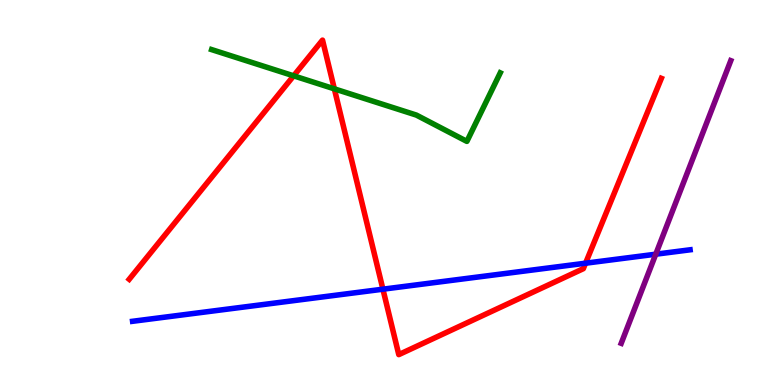[{'lines': ['blue', 'red'], 'intersections': [{'x': 4.94, 'y': 2.49}, {'x': 7.56, 'y': 3.16}]}, {'lines': ['green', 'red'], 'intersections': [{'x': 3.79, 'y': 8.03}, {'x': 4.31, 'y': 7.69}]}, {'lines': ['purple', 'red'], 'intersections': []}, {'lines': ['blue', 'green'], 'intersections': []}, {'lines': ['blue', 'purple'], 'intersections': [{'x': 8.46, 'y': 3.4}]}, {'lines': ['green', 'purple'], 'intersections': []}]